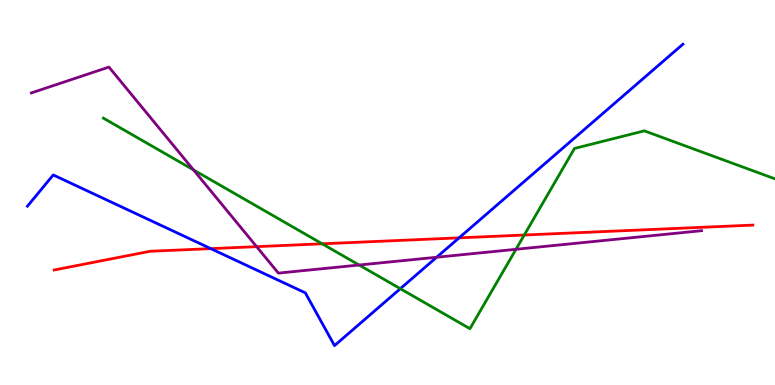[{'lines': ['blue', 'red'], 'intersections': [{'x': 2.72, 'y': 3.54}, {'x': 5.92, 'y': 3.82}]}, {'lines': ['green', 'red'], 'intersections': [{'x': 4.16, 'y': 3.67}, {'x': 6.76, 'y': 3.9}]}, {'lines': ['purple', 'red'], 'intersections': [{'x': 3.31, 'y': 3.59}]}, {'lines': ['blue', 'green'], 'intersections': [{'x': 5.17, 'y': 2.5}]}, {'lines': ['blue', 'purple'], 'intersections': [{'x': 5.63, 'y': 3.32}]}, {'lines': ['green', 'purple'], 'intersections': [{'x': 2.5, 'y': 5.59}, {'x': 4.63, 'y': 3.12}, {'x': 6.66, 'y': 3.52}]}]